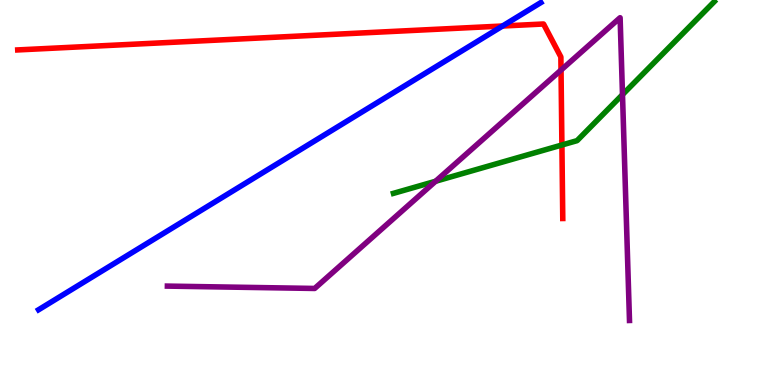[{'lines': ['blue', 'red'], 'intersections': [{'x': 6.48, 'y': 9.32}]}, {'lines': ['green', 'red'], 'intersections': [{'x': 7.25, 'y': 6.23}]}, {'lines': ['purple', 'red'], 'intersections': [{'x': 7.24, 'y': 8.18}]}, {'lines': ['blue', 'green'], 'intersections': []}, {'lines': ['blue', 'purple'], 'intersections': []}, {'lines': ['green', 'purple'], 'intersections': [{'x': 5.62, 'y': 5.29}, {'x': 8.03, 'y': 7.54}]}]